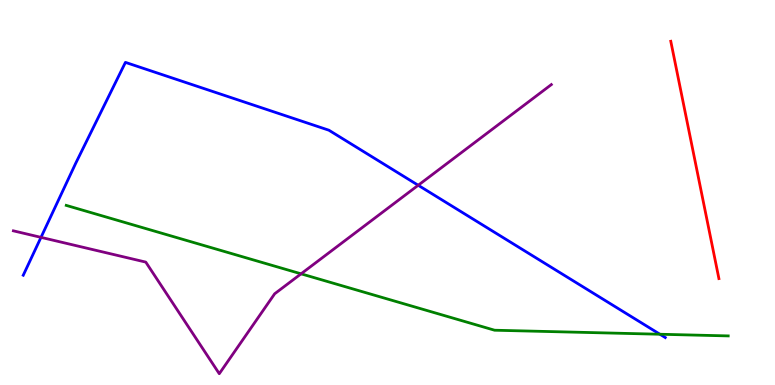[{'lines': ['blue', 'red'], 'intersections': []}, {'lines': ['green', 'red'], 'intersections': []}, {'lines': ['purple', 'red'], 'intersections': []}, {'lines': ['blue', 'green'], 'intersections': [{'x': 8.52, 'y': 1.32}]}, {'lines': ['blue', 'purple'], 'intersections': [{'x': 0.529, 'y': 3.83}, {'x': 5.4, 'y': 5.19}]}, {'lines': ['green', 'purple'], 'intersections': [{'x': 3.88, 'y': 2.89}]}]